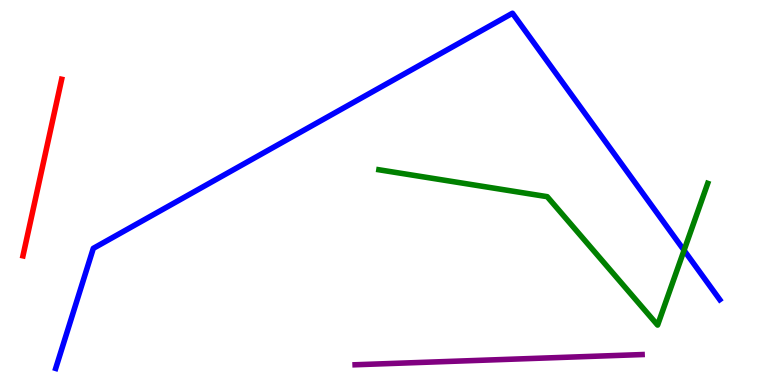[{'lines': ['blue', 'red'], 'intersections': []}, {'lines': ['green', 'red'], 'intersections': []}, {'lines': ['purple', 'red'], 'intersections': []}, {'lines': ['blue', 'green'], 'intersections': [{'x': 8.83, 'y': 3.5}]}, {'lines': ['blue', 'purple'], 'intersections': []}, {'lines': ['green', 'purple'], 'intersections': []}]